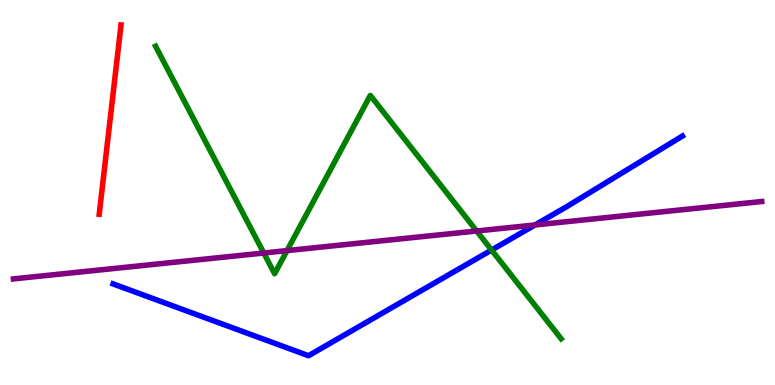[{'lines': ['blue', 'red'], 'intersections': []}, {'lines': ['green', 'red'], 'intersections': []}, {'lines': ['purple', 'red'], 'intersections': []}, {'lines': ['blue', 'green'], 'intersections': [{'x': 6.34, 'y': 3.51}]}, {'lines': ['blue', 'purple'], 'intersections': [{'x': 6.9, 'y': 4.16}]}, {'lines': ['green', 'purple'], 'intersections': [{'x': 3.4, 'y': 3.43}, {'x': 3.7, 'y': 3.49}, {'x': 6.15, 'y': 4.0}]}]